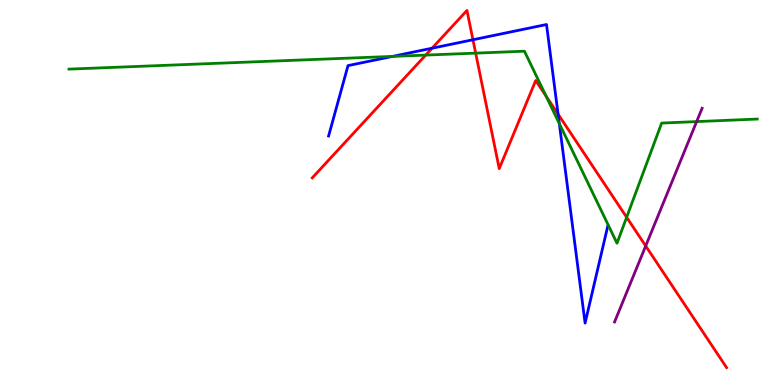[{'lines': ['blue', 'red'], 'intersections': [{'x': 5.57, 'y': 8.75}, {'x': 6.1, 'y': 8.97}, {'x': 7.2, 'y': 7.03}]}, {'lines': ['green', 'red'], 'intersections': [{'x': 5.49, 'y': 8.57}, {'x': 6.14, 'y': 8.62}, {'x': 7.05, 'y': 7.5}, {'x': 8.09, 'y': 4.36}]}, {'lines': ['purple', 'red'], 'intersections': [{'x': 8.33, 'y': 3.61}]}, {'lines': ['blue', 'green'], 'intersections': [{'x': 5.07, 'y': 8.54}, {'x': 7.22, 'y': 6.79}]}, {'lines': ['blue', 'purple'], 'intersections': []}, {'lines': ['green', 'purple'], 'intersections': [{'x': 8.99, 'y': 6.84}]}]